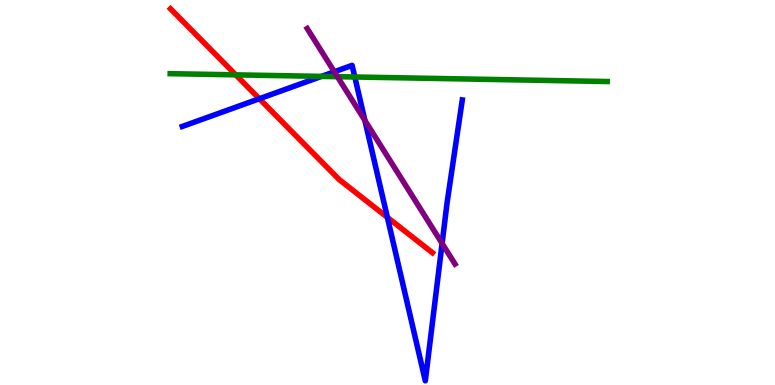[{'lines': ['blue', 'red'], 'intersections': [{'x': 3.35, 'y': 7.44}, {'x': 5.0, 'y': 4.35}]}, {'lines': ['green', 'red'], 'intersections': [{'x': 3.04, 'y': 8.06}]}, {'lines': ['purple', 'red'], 'intersections': []}, {'lines': ['blue', 'green'], 'intersections': [{'x': 4.15, 'y': 8.02}, {'x': 4.58, 'y': 8.0}]}, {'lines': ['blue', 'purple'], 'intersections': [{'x': 4.31, 'y': 8.14}, {'x': 4.71, 'y': 6.87}, {'x': 5.7, 'y': 3.68}]}, {'lines': ['green', 'purple'], 'intersections': [{'x': 4.35, 'y': 8.01}]}]